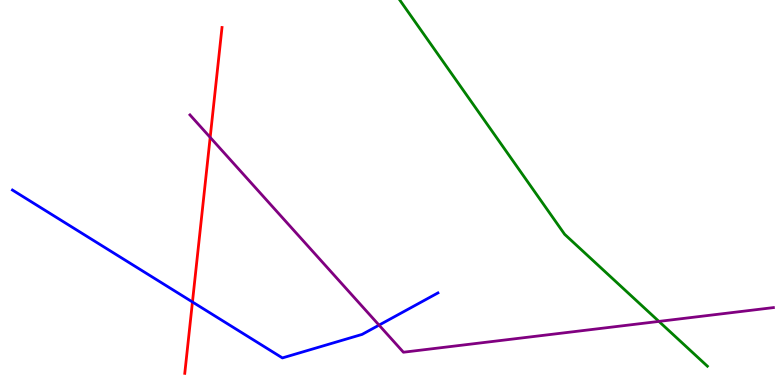[{'lines': ['blue', 'red'], 'intersections': [{'x': 2.48, 'y': 2.16}]}, {'lines': ['green', 'red'], 'intersections': []}, {'lines': ['purple', 'red'], 'intersections': [{'x': 2.71, 'y': 6.43}]}, {'lines': ['blue', 'green'], 'intersections': []}, {'lines': ['blue', 'purple'], 'intersections': [{'x': 4.89, 'y': 1.56}]}, {'lines': ['green', 'purple'], 'intersections': [{'x': 8.5, 'y': 1.65}]}]